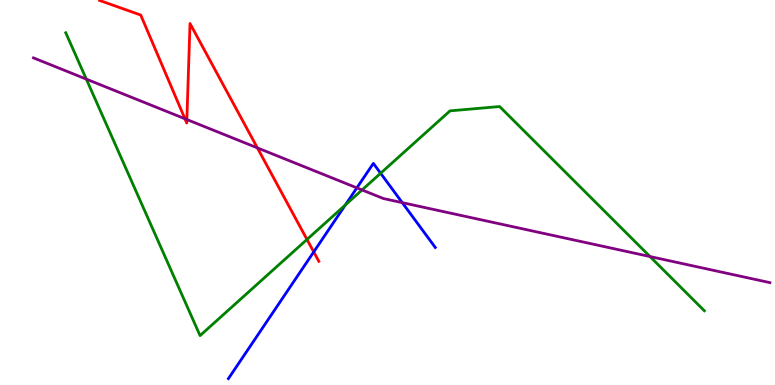[{'lines': ['blue', 'red'], 'intersections': [{'x': 4.05, 'y': 3.46}]}, {'lines': ['green', 'red'], 'intersections': [{'x': 3.96, 'y': 3.78}]}, {'lines': ['purple', 'red'], 'intersections': [{'x': 2.39, 'y': 6.92}, {'x': 2.41, 'y': 6.9}, {'x': 3.32, 'y': 6.16}]}, {'lines': ['blue', 'green'], 'intersections': [{'x': 4.46, 'y': 4.68}, {'x': 4.91, 'y': 5.5}]}, {'lines': ['blue', 'purple'], 'intersections': [{'x': 4.6, 'y': 5.12}, {'x': 5.19, 'y': 4.74}]}, {'lines': ['green', 'purple'], 'intersections': [{'x': 1.11, 'y': 7.95}, {'x': 4.67, 'y': 5.07}, {'x': 8.39, 'y': 3.34}]}]